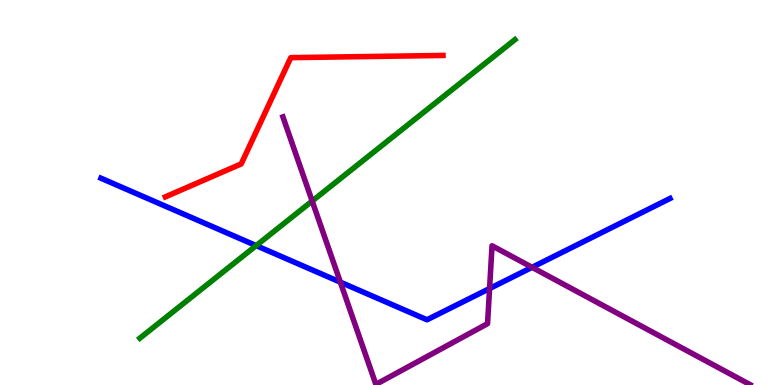[{'lines': ['blue', 'red'], 'intersections': []}, {'lines': ['green', 'red'], 'intersections': []}, {'lines': ['purple', 'red'], 'intersections': []}, {'lines': ['blue', 'green'], 'intersections': [{'x': 3.31, 'y': 3.62}]}, {'lines': ['blue', 'purple'], 'intersections': [{'x': 4.39, 'y': 2.67}, {'x': 6.32, 'y': 2.51}, {'x': 6.87, 'y': 3.06}]}, {'lines': ['green', 'purple'], 'intersections': [{'x': 4.03, 'y': 4.78}]}]